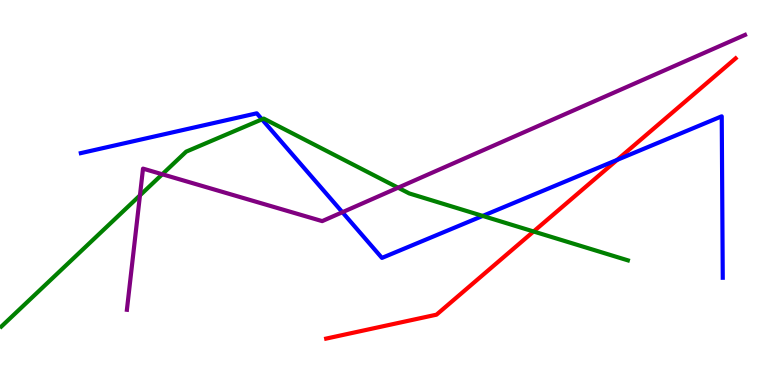[{'lines': ['blue', 'red'], 'intersections': [{'x': 7.96, 'y': 5.85}]}, {'lines': ['green', 'red'], 'intersections': [{'x': 6.88, 'y': 3.99}]}, {'lines': ['purple', 'red'], 'intersections': []}, {'lines': ['blue', 'green'], 'intersections': [{'x': 3.38, 'y': 6.9}, {'x': 6.23, 'y': 4.39}]}, {'lines': ['blue', 'purple'], 'intersections': [{'x': 4.42, 'y': 4.49}]}, {'lines': ['green', 'purple'], 'intersections': [{'x': 1.81, 'y': 4.93}, {'x': 2.09, 'y': 5.47}, {'x': 5.14, 'y': 5.12}]}]